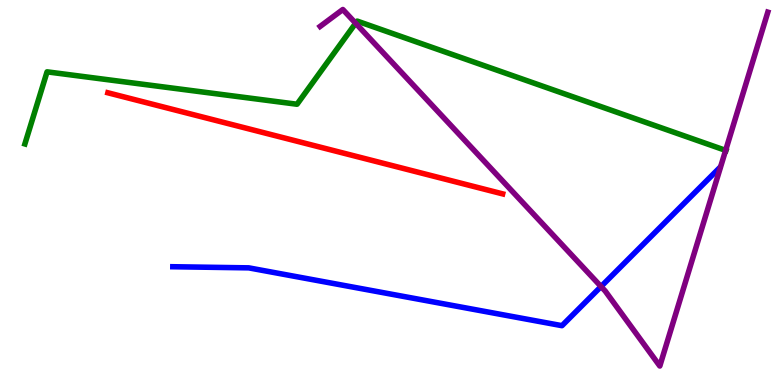[{'lines': ['blue', 'red'], 'intersections': []}, {'lines': ['green', 'red'], 'intersections': []}, {'lines': ['purple', 'red'], 'intersections': []}, {'lines': ['blue', 'green'], 'intersections': []}, {'lines': ['blue', 'purple'], 'intersections': [{'x': 7.76, 'y': 2.56}]}, {'lines': ['green', 'purple'], 'intersections': [{'x': 4.59, 'y': 9.4}, {'x': 9.36, 'y': 6.09}]}]